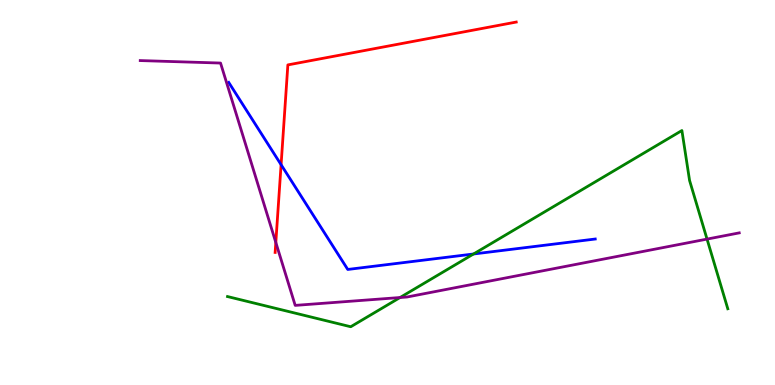[{'lines': ['blue', 'red'], 'intersections': [{'x': 3.63, 'y': 5.72}]}, {'lines': ['green', 'red'], 'intersections': []}, {'lines': ['purple', 'red'], 'intersections': [{'x': 3.56, 'y': 3.7}]}, {'lines': ['blue', 'green'], 'intersections': [{'x': 6.11, 'y': 3.4}]}, {'lines': ['blue', 'purple'], 'intersections': []}, {'lines': ['green', 'purple'], 'intersections': [{'x': 5.16, 'y': 2.27}, {'x': 9.12, 'y': 3.79}]}]